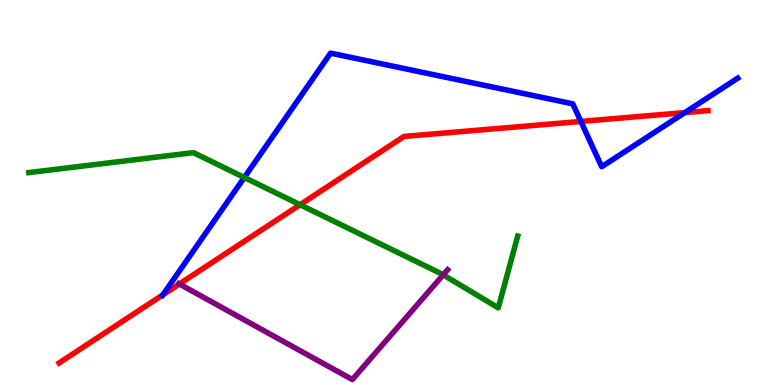[{'lines': ['blue', 'red'], 'intersections': [{'x': 2.1, 'y': 2.34}, {'x': 7.5, 'y': 6.85}, {'x': 8.84, 'y': 7.08}]}, {'lines': ['green', 'red'], 'intersections': [{'x': 3.87, 'y': 4.68}]}, {'lines': ['purple', 'red'], 'intersections': [{'x': 2.31, 'y': 2.62}]}, {'lines': ['blue', 'green'], 'intersections': [{'x': 3.15, 'y': 5.39}]}, {'lines': ['blue', 'purple'], 'intersections': []}, {'lines': ['green', 'purple'], 'intersections': [{'x': 5.72, 'y': 2.86}]}]